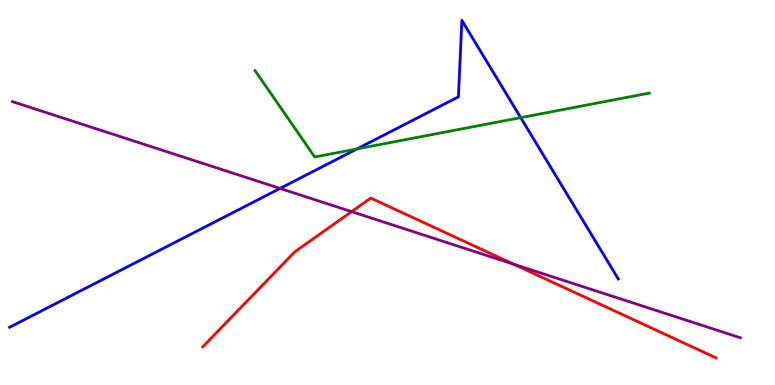[{'lines': ['blue', 'red'], 'intersections': []}, {'lines': ['green', 'red'], 'intersections': []}, {'lines': ['purple', 'red'], 'intersections': [{'x': 4.54, 'y': 4.5}, {'x': 6.63, 'y': 3.14}]}, {'lines': ['blue', 'green'], 'intersections': [{'x': 4.61, 'y': 6.13}, {'x': 6.72, 'y': 6.94}]}, {'lines': ['blue', 'purple'], 'intersections': [{'x': 3.61, 'y': 5.11}]}, {'lines': ['green', 'purple'], 'intersections': []}]